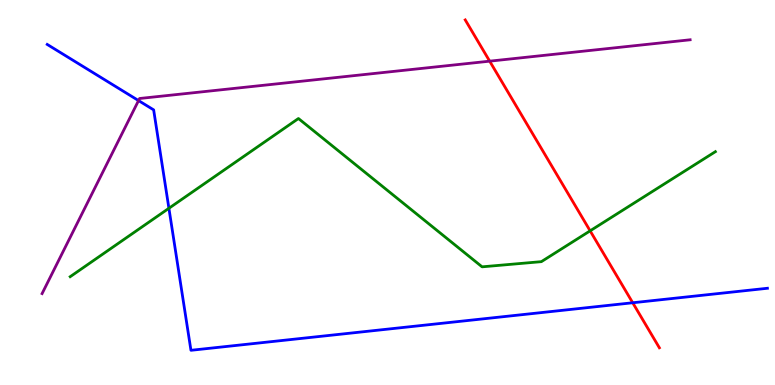[{'lines': ['blue', 'red'], 'intersections': [{'x': 8.16, 'y': 2.14}]}, {'lines': ['green', 'red'], 'intersections': [{'x': 7.61, 'y': 4.0}]}, {'lines': ['purple', 'red'], 'intersections': [{'x': 6.32, 'y': 8.41}]}, {'lines': ['blue', 'green'], 'intersections': [{'x': 2.18, 'y': 4.59}]}, {'lines': ['blue', 'purple'], 'intersections': [{'x': 1.79, 'y': 7.39}]}, {'lines': ['green', 'purple'], 'intersections': []}]